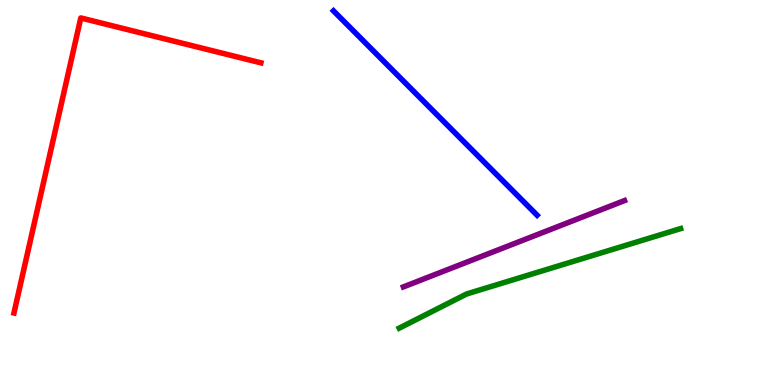[{'lines': ['blue', 'red'], 'intersections': []}, {'lines': ['green', 'red'], 'intersections': []}, {'lines': ['purple', 'red'], 'intersections': []}, {'lines': ['blue', 'green'], 'intersections': []}, {'lines': ['blue', 'purple'], 'intersections': []}, {'lines': ['green', 'purple'], 'intersections': []}]